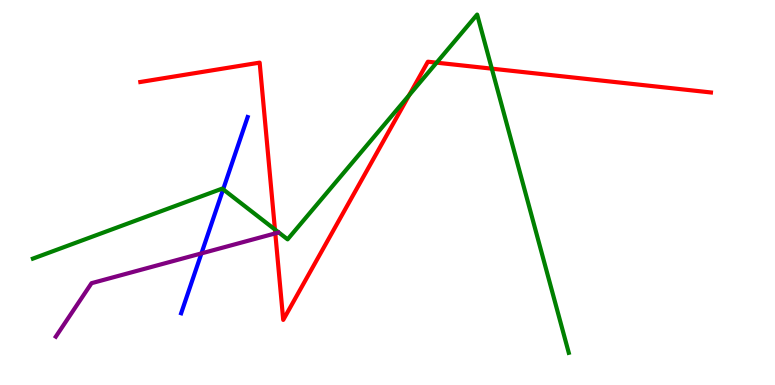[{'lines': ['blue', 'red'], 'intersections': []}, {'lines': ['green', 'red'], 'intersections': [{'x': 3.55, 'y': 4.04}, {'x': 5.28, 'y': 7.52}, {'x': 5.63, 'y': 8.37}, {'x': 6.35, 'y': 8.22}]}, {'lines': ['purple', 'red'], 'intersections': [{'x': 3.55, 'y': 3.94}]}, {'lines': ['blue', 'green'], 'intersections': [{'x': 2.88, 'y': 5.08}]}, {'lines': ['blue', 'purple'], 'intersections': [{'x': 2.6, 'y': 3.42}]}, {'lines': ['green', 'purple'], 'intersections': []}]